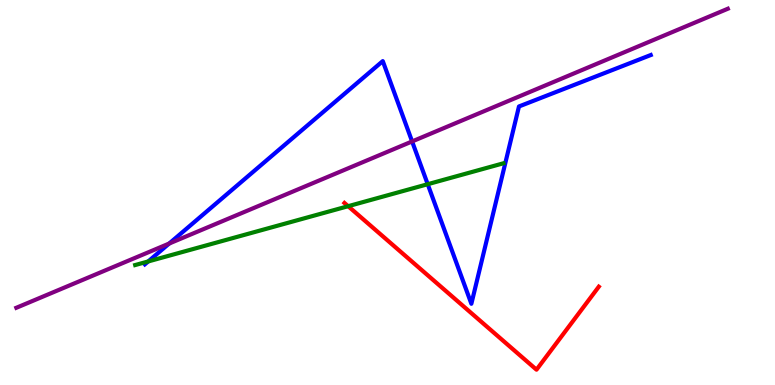[{'lines': ['blue', 'red'], 'intersections': []}, {'lines': ['green', 'red'], 'intersections': [{'x': 4.49, 'y': 4.64}]}, {'lines': ['purple', 'red'], 'intersections': []}, {'lines': ['blue', 'green'], 'intersections': [{'x': 1.91, 'y': 3.21}, {'x': 5.52, 'y': 5.22}]}, {'lines': ['blue', 'purple'], 'intersections': [{'x': 2.18, 'y': 3.67}, {'x': 5.32, 'y': 6.33}]}, {'lines': ['green', 'purple'], 'intersections': []}]